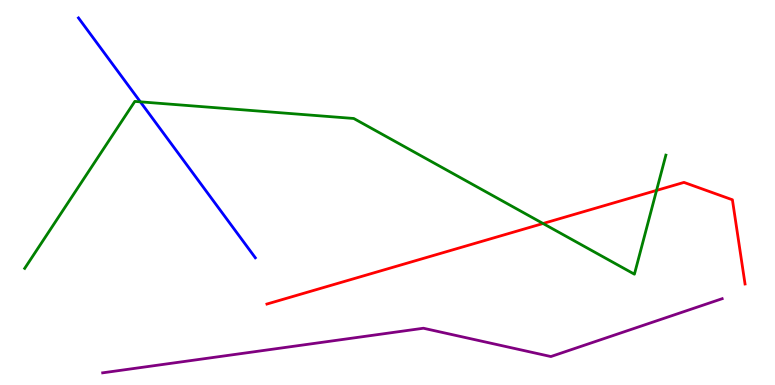[{'lines': ['blue', 'red'], 'intersections': []}, {'lines': ['green', 'red'], 'intersections': [{'x': 7.01, 'y': 4.19}, {'x': 8.47, 'y': 5.05}]}, {'lines': ['purple', 'red'], 'intersections': []}, {'lines': ['blue', 'green'], 'intersections': [{'x': 1.81, 'y': 7.35}]}, {'lines': ['blue', 'purple'], 'intersections': []}, {'lines': ['green', 'purple'], 'intersections': []}]